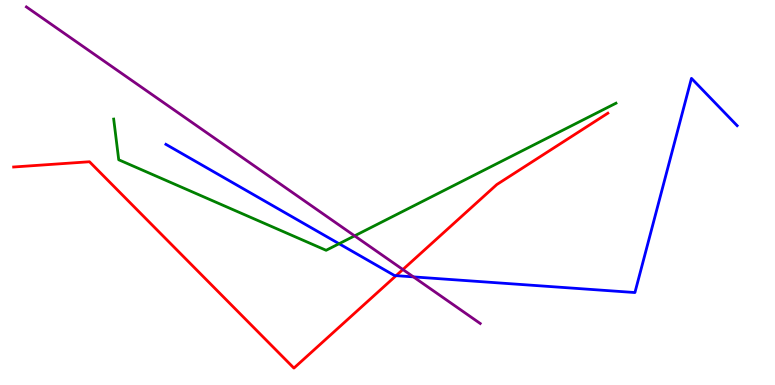[{'lines': ['blue', 'red'], 'intersections': [{'x': 5.11, 'y': 2.84}]}, {'lines': ['green', 'red'], 'intersections': []}, {'lines': ['purple', 'red'], 'intersections': [{'x': 5.2, 'y': 3.0}]}, {'lines': ['blue', 'green'], 'intersections': [{'x': 4.38, 'y': 3.67}]}, {'lines': ['blue', 'purple'], 'intersections': [{'x': 5.33, 'y': 2.81}]}, {'lines': ['green', 'purple'], 'intersections': [{'x': 4.58, 'y': 3.87}]}]